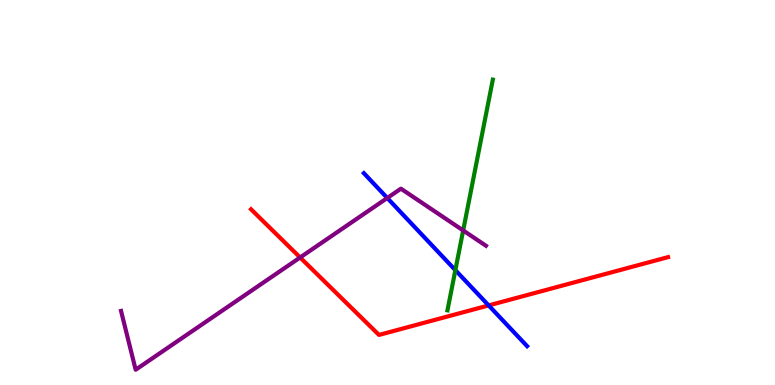[{'lines': ['blue', 'red'], 'intersections': [{'x': 6.31, 'y': 2.07}]}, {'lines': ['green', 'red'], 'intersections': []}, {'lines': ['purple', 'red'], 'intersections': [{'x': 3.87, 'y': 3.31}]}, {'lines': ['blue', 'green'], 'intersections': [{'x': 5.88, 'y': 2.98}]}, {'lines': ['blue', 'purple'], 'intersections': [{'x': 5.0, 'y': 4.86}]}, {'lines': ['green', 'purple'], 'intersections': [{'x': 5.98, 'y': 4.01}]}]